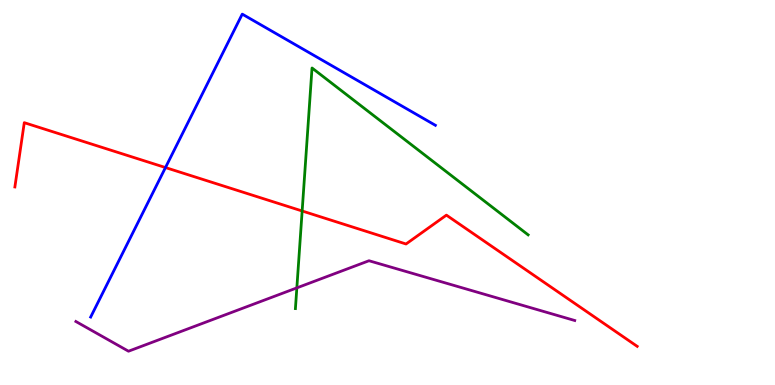[{'lines': ['blue', 'red'], 'intersections': [{'x': 2.14, 'y': 5.65}]}, {'lines': ['green', 'red'], 'intersections': [{'x': 3.9, 'y': 4.52}]}, {'lines': ['purple', 'red'], 'intersections': []}, {'lines': ['blue', 'green'], 'intersections': []}, {'lines': ['blue', 'purple'], 'intersections': []}, {'lines': ['green', 'purple'], 'intersections': [{'x': 3.83, 'y': 2.52}]}]